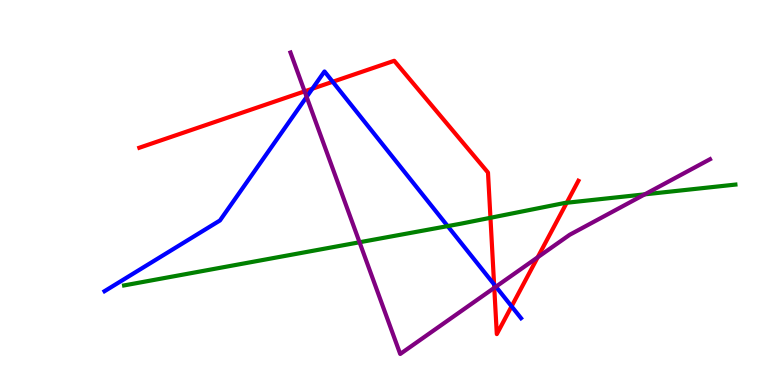[{'lines': ['blue', 'red'], 'intersections': [{'x': 4.03, 'y': 7.7}, {'x': 4.29, 'y': 7.88}, {'x': 6.38, 'y': 2.61}, {'x': 6.6, 'y': 2.04}]}, {'lines': ['green', 'red'], 'intersections': [{'x': 6.33, 'y': 4.34}, {'x': 7.31, 'y': 4.73}]}, {'lines': ['purple', 'red'], 'intersections': [{'x': 3.93, 'y': 7.63}, {'x': 6.38, 'y': 2.52}, {'x': 6.94, 'y': 3.32}]}, {'lines': ['blue', 'green'], 'intersections': [{'x': 5.78, 'y': 4.13}]}, {'lines': ['blue', 'purple'], 'intersections': [{'x': 3.96, 'y': 7.48}, {'x': 6.4, 'y': 2.55}]}, {'lines': ['green', 'purple'], 'intersections': [{'x': 4.64, 'y': 3.71}, {'x': 8.32, 'y': 4.95}]}]